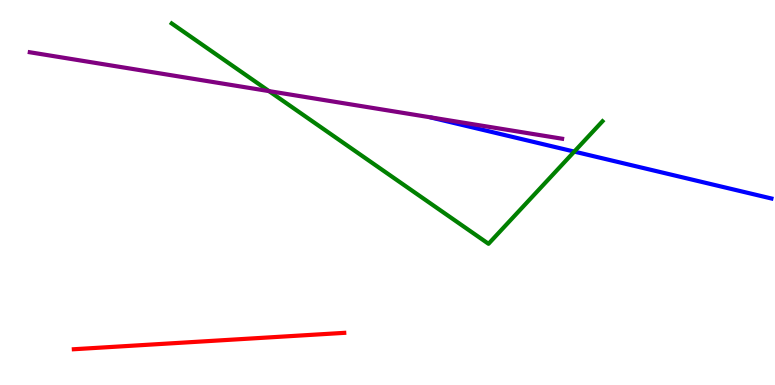[{'lines': ['blue', 'red'], 'intersections': []}, {'lines': ['green', 'red'], 'intersections': []}, {'lines': ['purple', 'red'], 'intersections': []}, {'lines': ['blue', 'green'], 'intersections': [{'x': 7.41, 'y': 6.06}]}, {'lines': ['blue', 'purple'], 'intersections': []}, {'lines': ['green', 'purple'], 'intersections': [{'x': 3.47, 'y': 7.63}]}]